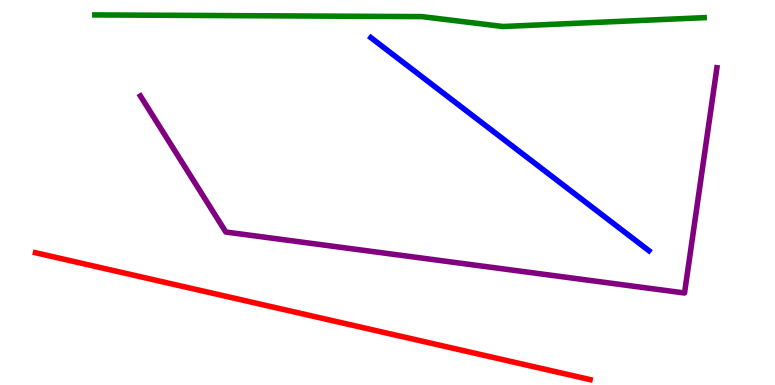[{'lines': ['blue', 'red'], 'intersections': []}, {'lines': ['green', 'red'], 'intersections': []}, {'lines': ['purple', 'red'], 'intersections': []}, {'lines': ['blue', 'green'], 'intersections': []}, {'lines': ['blue', 'purple'], 'intersections': []}, {'lines': ['green', 'purple'], 'intersections': []}]